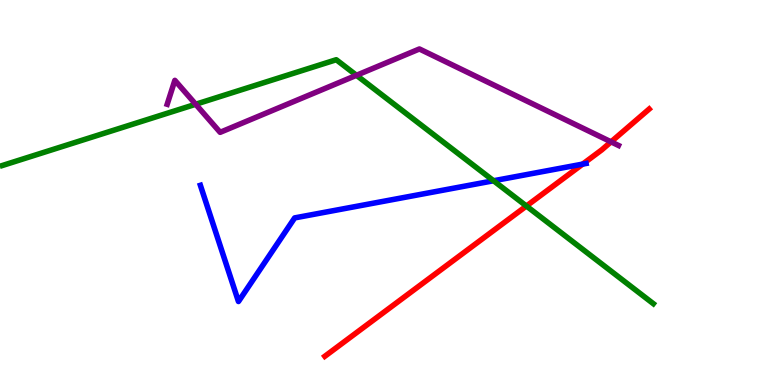[{'lines': ['blue', 'red'], 'intersections': [{'x': 7.52, 'y': 5.74}]}, {'lines': ['green', 'red'], 'intersections': [{'x': 6.79, 'y': 4.65}]}, {'lines': ['purple', 'red'], 'intersections': [{'x': 7.88, 'y': 6.32}]}, {'lines': ['blue', 'green'], 'intersections': [{'x': 6.37, 'y': 5.31}]}, {'lines': ['blue', 'purple'], 'intersections': []}, {'lines': ['green', 'purple'], 'intersections': [{'x': 2.53, 'y': 7.29}, {'x': 4.6, 'y': 8.04}]}]